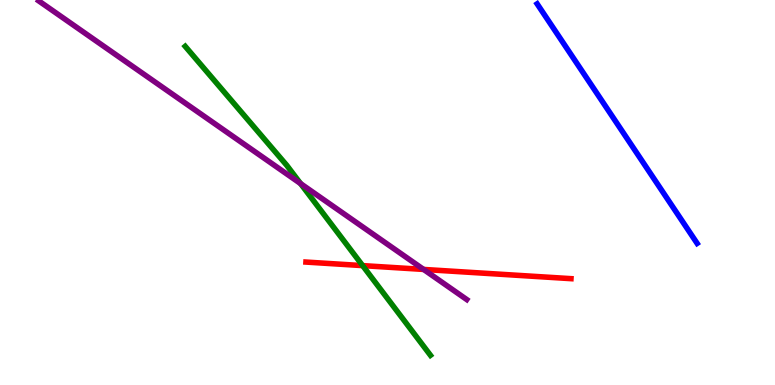[{'lines': ['blue', 'red'], 'intersections': []}, {'lines': ['green', 'red'], 'intersections': [{'x': 4.68, 'y': 3.1}]}, {'lines': ['purple', 'red'], 'intersections': [{'x': 5.47, 'y': 3.0}]}, {'lines': ['blue', 'green'], 'intersections': []}, {'lines': ['blue', 'purple'], 'intersections': []}, {'lines': ['green', 'purple'], 'intersections': [{'x': 3.88, 'y': 5.23}]}]